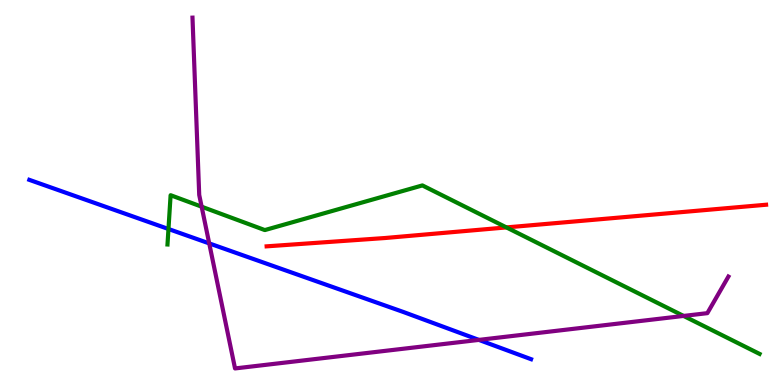[{'lines': ['blue', 'red'], 'intersections': []}, {'lines': ['green', 'red'], 'intersections': [{'x': 6.53, 'y': 4.09}]}, {'lines': ['purple', 'red'], 'intersections': []}, {'lines': ['blue', 'green'], 'intersections': [{'x': 2.17, 'y': 4.05}]}, {'lines': ['blue', 'purple'], 'intersections': [{'x': 2.7, 'y': 3.68}, {'x': 6.18, 'y': 1.17}]}, {'lines': ['green', 'purple'], 'intersections': [{'x': 2.6, 'y': 4.63}, {'x': 8.82, 'y': 1.79}]}]